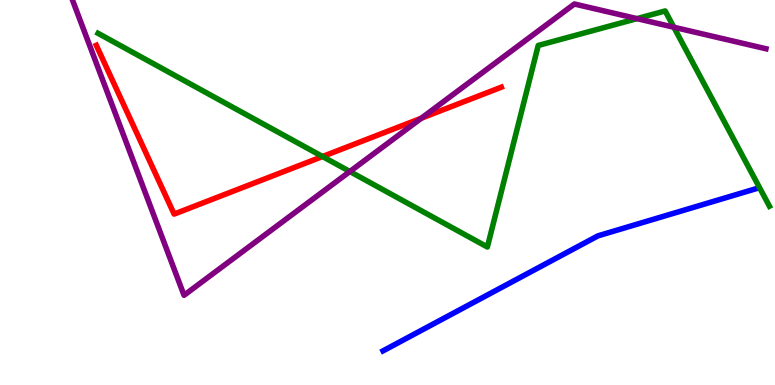[{'lines': ['blue', 'red'], 'intersections': []}, {'lines': ['green', 'red'], 'intersections': [{'x': 4.16, 'y': 5.93}]}, {'lines': ['purple', 'red'], 'intersections': [{'x': 5.44, 'y': 6.93}]}, {'lines': ['blue', 'green'], 'intersections': []}, {'lines': ['blue', 'purple'], 'intersections': []}, {'lines': ['green', 'purple'], 'intersections': [{'x': 4.51, 'y': 5.54}, {'x': 8.22, 'y': 9.52}, {'x': 8.69, 'y': 9.29}]}]